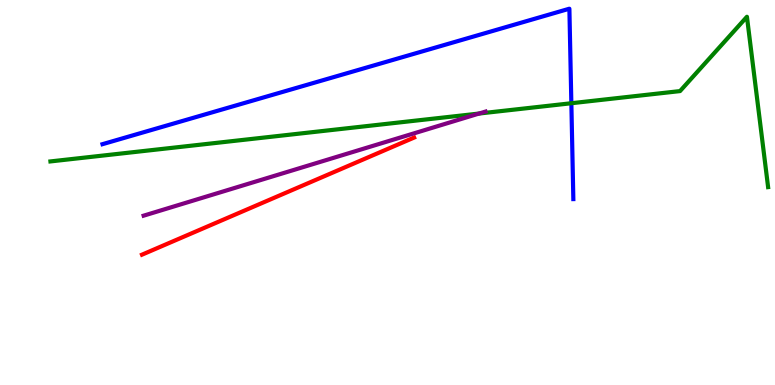[{'lines': ['blue', 'red'], 'intersections': []}, {'lines': ['green', 'red'], 'intersections': []}, {'lines': ['purple', 'red'], 'intersections': []}, {'lines': ['blue', 'green'], 'intersections': [{'x': 7.37, 'y': 7.32}]}, {'lines': ['blue', 'purple'], 'intersections': []}, {'lines': ['green', 'purple'], 'intersections': [{'x': 6.18, 'y': 7.05}]}]